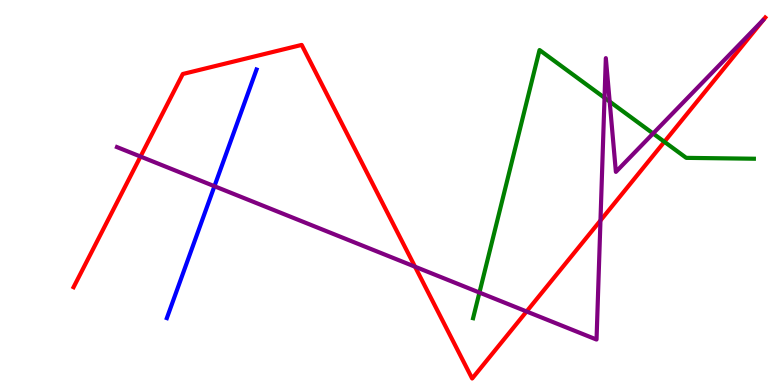[{'lines': ['blue', 'red'], 'intersections': []}, {'lines': ['green', 'red'], 'intersections': [{'x': 8.57, 'y': 6.32}]}, {'lines': ['purple', 'red'], 'intersections': [{'x': 1.81, 'y': 5.93}, {'x': 5.36, 'y': 3.07}, {'x': 6.79, 'y': 1.91}, {'x': 7.75, 'y': 4.27}]}, {'lines': ['blue', 'green'], 'intersections': []}, {'lines': ['blue', 'purple'], 'intersections': [{'x': 2.77, 'y': 5.16}]}, {'lines': ['green', 'purple'], 'intersections': [{'x': 6.19, 'y': 2.4}, {'x': 7.8, 'y': 7.46}, {'x': 7.87, 'y': 7.36}, {'x': 8.43, 'y': 6.53}]}]